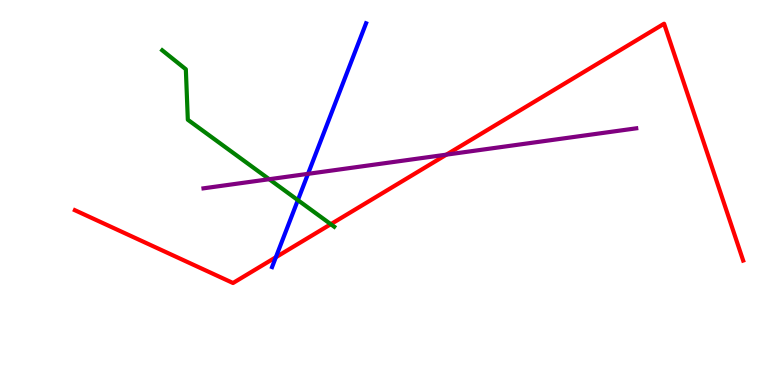[{'lines': ['blue', 'red'], 'intersections': [{'x': 3.56, 'y': 3.32}]}, {'lines': ['green', 'red'], 'intersections': [{'x': 4.27, 'y': 4.18}]}, {'lines': ['purple', 'red'], 'intersections': [{'x': 5.76, 'y': 5.98}]}, {'lines': ['blue', 'green'], 'intersections': [{'x': 3.84, 'y': 4.8}]}, {'lines': ['blue', 'purple'], 'intersections': [{'x': 3.97, 'y': 5.48}]}, {'lines': ['green', 'purple'], 'intersections': [{'x': 3.47, 'y': 5.34}]}]